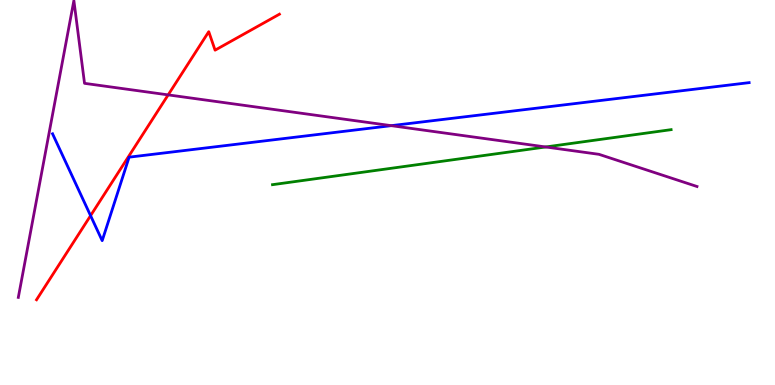[{'lines': ['blue', 'red'], 'intersections': [{'x': 1.17, 'y': 4.4}]}, {'lines': ['green', 'red'], 'intersections': []}, {'lines': ['purple', 'red'], 'intersections': [{'x': 2.17, 'y': 7.54}]}, {'lines': ['blue', 'green'], 'intersections': []}, {'lines': ['blue', 'purple'], 'intersections': [{'x': 5.05, 'y': 6.74}]}, {'lines': ['green', 'purple'], 'intersections': [{'x': 7.04, 'y': 6.18}]}]